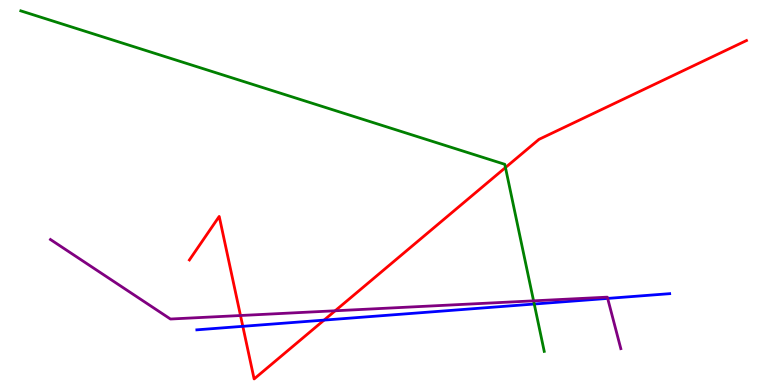[{'lines': ['blue', 'red'], 'intersections': [{'x': 3.13, 'y': 1.52}, {'x': 4.18, 'y': 1.69}]}, {'lines': ['green', 'red'], 'intersections': [{'x': 6.52, 'y': 5.65}]}, {'lines': ['purple', 'red'], 'intersections': [{'x': 3.1, 'y': 1.8}, {'x': 4.32, 'y': 1.93}]}, {'lines': ['blue', 'green'], 'intersections': [{'x': 6.89, 'y': 2.1}]}, {'lines': ['blue', 'purple'], 'intersections': [{'x': 7.84, 'y': 2.25}]}, {'lines': ['green', 'purple'], 'intersections': [{'x': 6.88, 'y': 2.19}]}]